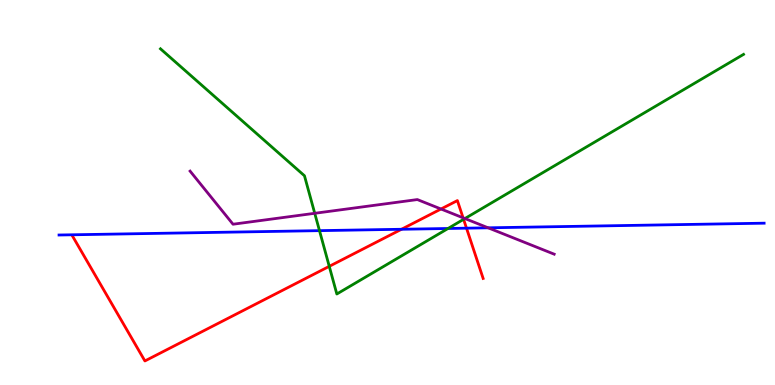[{'lines': ['blue', 'red'], 'intersections': [{'x': 5.18, 'y': 4.05}, {'x': 6.02, 'y': 4.07}]}, {'lines': ['green', 'red'], 'intersections': [{'x': 4.25, 'y': 3.08}, {'x': 5.98, 'y': 4.3}]}, {'lines': ['purple', 'red'], 'intersections': [{'x': 5.69, 'y': 4.57}, {'x': 5.98, 'y': 4.34}]}, {'lines': ['blue', 'green'], 'intersections': [{'x': 4.12, 'y': 4.01}, {'x': 5.78, 'y': 4.07}]}, {'lines': ['blue', 'purple'], 'intersections': [{'x': 6.3, 'y': 4.08}]}, {'lines': ['green', 'purple'], 'intersections': [{'x': 4.06, 'y': 4.46}, {'x': 6.0, 'y': 4.32}]}]